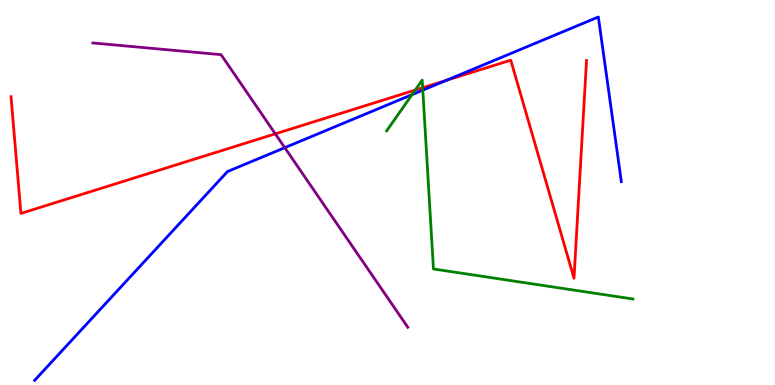[{'lines': ['blue', 'red'], 'intersections': [{'x': 5.76, 'y': 7.91}]}, {'lines': ['green', 'red'], 'intersections': [{'x': 5.36, 'y': 7.66}, {'x': 5.45, 'y': 7.72}]}, {'lines': ['purple', 'red'], 'intersections': [{'x': 3.55, 'y': 6.52}]}, {'lines': ['blue', 'green'], 'intersections': [{'x': 5.32, 'y': 7.54}, {'x': 5.46, 'y': 7.66}]}, {'lines': ['blue', 'purple'], 'intersections': [{'x': 3.67, 'y': 6.16}]}, {'lines': ['green', 'purple'], 'intersections': []}]